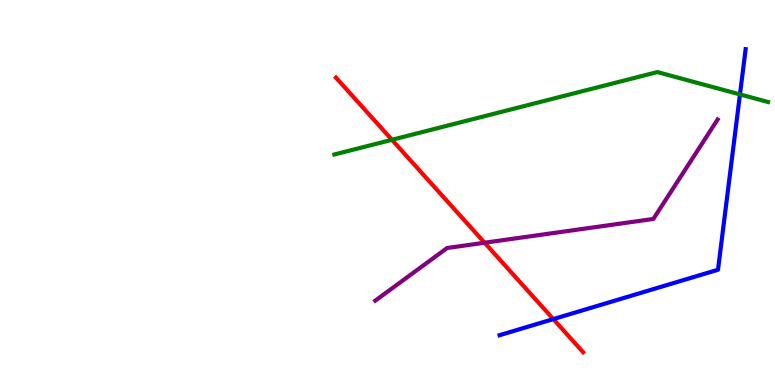[{'lines': ['blue', 'red'], 'intersections': [{'x': 7.14, 'y': 1.71}]}, {'lines': ['green', 'red'], 'intersections': [{'x': 5.06, 'y': 6.37}]}, {'lines': ['purple', 'red'], 'intersections': [{'x': 6.25, 'y': 3.7}]}, {'lines': ['blue', 'green'], 'intersections': [{'x': 9.55, 'y': 7.55}]}, {'lines': ['blue', 'purple'], 'intersections': []}, {'lines': ['green', 'purple'], 'intersections': []}]